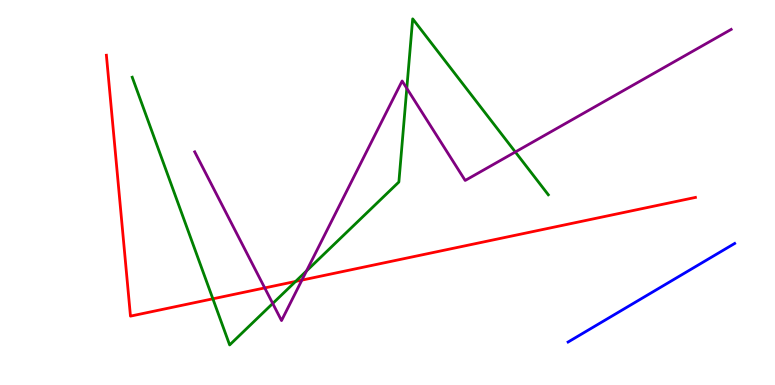[{'lines': ['blue', 'red'], 'intersections': []}, {'lines': ['green', 'red'], 'intersections': [{'x': 2.75, 'y': 2.24}, {'x': 3.81, 'y': 2.69}]}, {'lines': ['purple', 'red'], 'intersections': [{'x': 3.42, 'y': 2.52}, {'x': 3.9, 'y': 2.72}]}, {'lines': ['blue', 'green'], 'intersections': []}, {'lines': ['blue', 'purple'], 'intersections': []}, {'lines': ['green', 'purple'], 'intersections': [{'x': 3.52, 'y': 2.12}, {'x': 3.96, 'y': 2.96}, {'x': 5.25, 'y': 7.71}, {'x': 6.65, 'y': 6.05}]}]